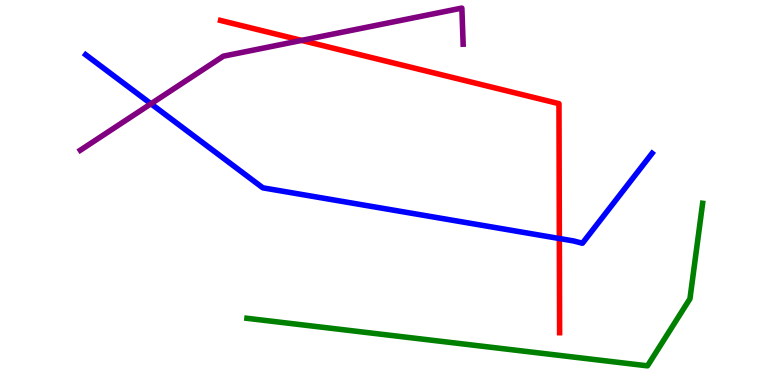[{'lines': ['blue', 'red'], 'intersections': [{'x': 7.22, 'y': 3.8}]}, {'lines': ['green', 'red'], 'intersections': []}, {'lines': ['purple', 'red'], 'intersections': [{'x': 3.89, 'y': 8.95}]}, {'lines': ['blue', 'green'], 'intersections': []}, {'lines': ['blue', 'purple'], 'intersections': [{'x': 1.95, 'y': 7.3}]}, {'lines': ['green', 'purple'], 'intersections': []}]